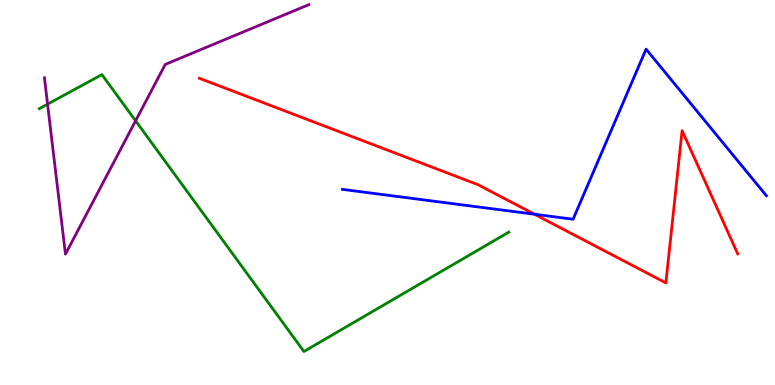[{'lines': ['blue', 'red'], 'intersections': [{'x': 6.9, 'y': 4.44}]}, {'lines': ['green', 'red'], 'intersections': []}, {'lines': ['purple', 'red'], 'intersections': []}, {'lines': ['blue', 'green'], 'intersections': []}, {'lines': ['blue', 'purple'], 'intersections': []}, {'lines': ['green', 'purple'], 'intersections': [{'x': 0.614, 'y': 7.29}, {'x': 1.75, 'y': 6.86}]}]